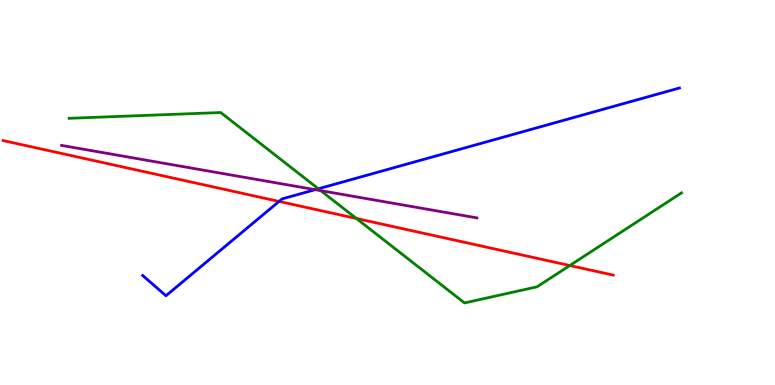[{'lines': ['blue', 'red'], 'intersections': [{'x': 3.6, 'y': 4.77}]}, {'lines': ['green', 'red'], 'intersections': [{'x': 4.6, 'y': 4.33}, {'x': 7.35, 'y': 3.1}]}, {'lines': ['purple', 'red'], 'intersections': []}, {'lines': ['blue', 'green'], 'intersections': [{'x': 4.11, 'y': 5.1}]}, {'lines': ['blue', 'purple'], 'intersections': [{'x': 4.07, 'y': 5.07}]}, {'lines': ['green', 'purple'], 'intersections': [{'x': 4.14, 'y': 5.05}]}]